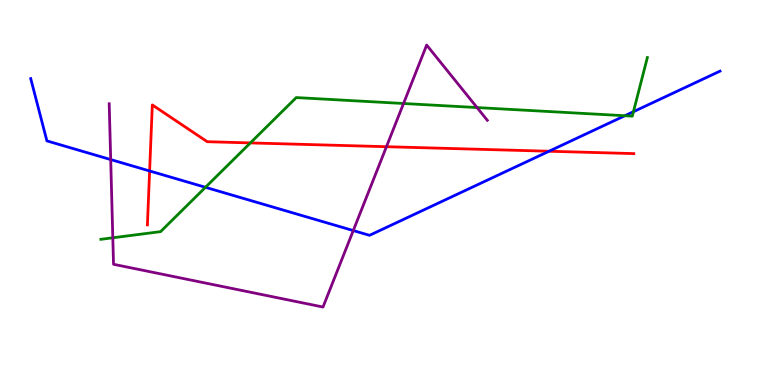[{'lines': ['blue', 'red'], 'intersections': [{'x': 1.93, 'y': 5.56}, {'x': 7.08, 'y': 6.07}]}, {'lines': ['green', 'red'], 'intersections': [{'x': 3.23, 'y': 6.29}]}, {'lines': ['purple', 'red'], 'intersections': [{'x': 4.99, 'y': 6.19}]}, {'lines': ['blue', 'green'], 'intersections': [{'x': 2.65, 'y': 5.14}, {'x': 8.06, 'y': 6.99}, {'x': 8.17, 'y': 7.1}]}, {'lines': ['blue', 'purple'], 'intersections': [{'x': 1.43, 'y': 5.86}, {'x': 4.56, 'y': 4.01}]}, {'lines': ['green', 'purple'], 'intersections': [{'x': 1.46, 'y': 3.82}, {'x': 5.21, 'y': 7.31}, {'x': 6.16, 'y': 7.21}]}]